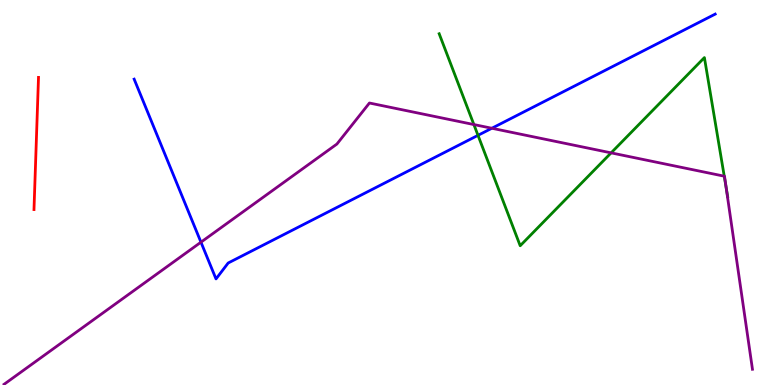[{'lines': ['blue', 'red'], 'intersections': []}, {'lines': ['green', 'red'], 'intersections': []}, {'lines': ['purple', 'red'], 'intersections': []}, {'lines': ['blue', 'green'], 'intersections': [{'x': 6.17, 'y': 6.48}]}, {'lines': ['blue', 'purple'], 'intersections': [{'x': 2.59, 'y': 3.71}, {'x': 6.35, 'y': 6.67}]}, {'lines': ['green', 'purple'], 'intersections': [{'x': 6.11, 'y': 6.76}, {'x': 7.89, 'y': 6.03}, {'x': 9.35, 'y': 5.42}, {'x': 9.37, 'y': 5.13}]}]